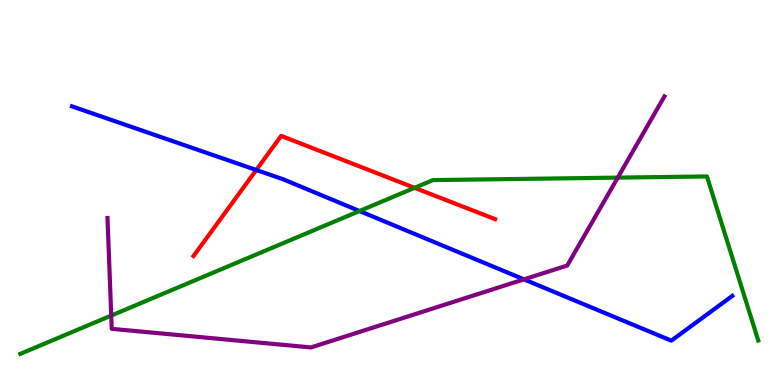[{'lines': ['blue', 'red'], 'intersections': [{'x': 3.31, 'y': 5.58}]}, {'lines': ['green', 'red'], 'intersections': [{'x': 5.35, 'y': 5.12}]}, {'lines': ['purple', 'red'], 'intersections': []}, {'lines': ['blue', 'green'], 'intersections': [{'x': 4.64, 'y': 4.52}]}, {'lines': ['blue', 'purple'], 'intersections': [{'x': 6.76, 'y': 2.74}]}, {'lines': ['green', 'purple'], 'intersections': [{'x': 1.44, 'y': 1.8}, {'x': 7.97, 'y': 5.39}]}]